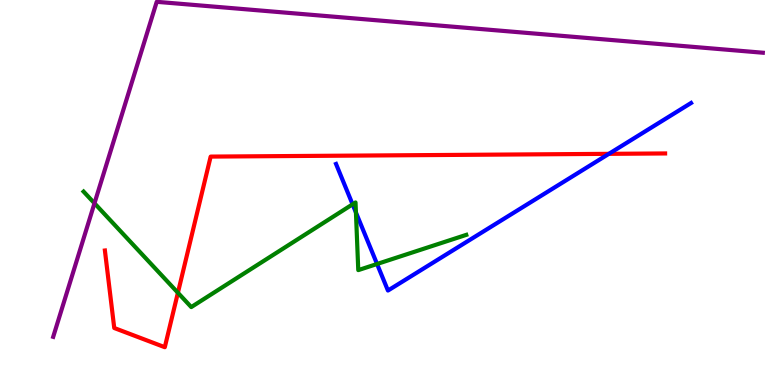[{'lines': ['blue', 'red'], 'intersections': [{'x': 7.86, 'y': 6.0}]}, {'lines': ['green', 'red'], 'intersections': [{'x': 2.3, 'y': 2.4}]}, {'lines': ['purple', 'red'], 'intersections': []}, {'lines': ['blue', 'green'], 'intersections': [{'x': 4.55, 'y': 4.69}, {'x': 4.59, 'y': 4.48}, {'x': 4.87, 'y': 3.14}]}, {'lines': ['blue', 'purple'], 'intersections': []}, {'lines': ['green', 'purple'], 'intersections': [{'x': 1.22, 'y': 4.72}]}]